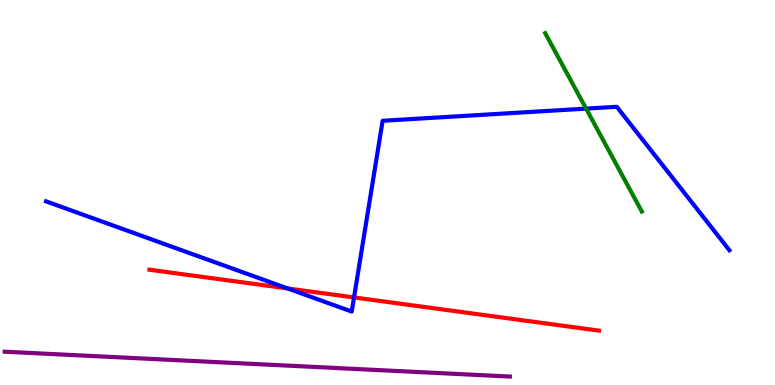[{'lines': ['blue', 'red'], 'intersections': [{'x': 3.71, 'y': 2.51}, {'x': 4.57, 'y': 2.27}]}, {'lines': ['green', 'red'], 'intersections': []}, {'lines': ['purple', 'red'], 'intersections': []}, {'lines': ['blue', 'green'], 'intersections': [{'x': 7.56, 'y': 7.18}]}, {'lines': ['blue', 'purple'], 'intersections': []}, {'lines': ['green', 'purple'], 'intersections': []}]